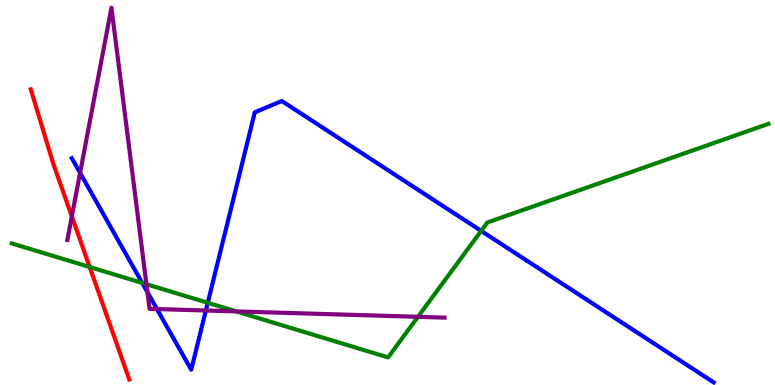[{'lines': ['blue', 'red'], 'intersections': []}, {'lines': ['green', 'red'], 'intersections': [{'x': 1.16, 'y': 3.06}]}, {'lines': ['purple', 'red'], 'intersections': [{'x': 0.927, 'y': 4.38}]}, {'lines': ['blue', 'green'], 'intersections': [{'x': 1.84, 'y': 2.65}, {'x': 2.68, 'y': 2.14}, {'x': 6.21, 'y': 4.0}]}, {'lines': ['blue', 'purple'], 'intersections': [{'x': 1.03, 'y': 5.51}, {'x': 1.9, 'y': 2.41}, {'x': 2.03, 'y': 1.97}, {'x': 2.66, 'y': 1.94}]}, {'lines': ['green', 'purple'], 'intersections': [{'x': 1.89, 'y': 2.62}, {'x': 3.05, 'y': 1.91}, {'x': 5.39, 'y': 1.77}]}]